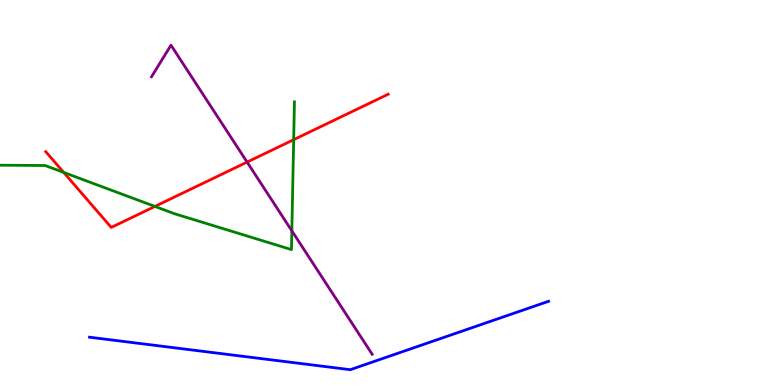[{'lines': ['blue', 'red'], 'intersections': []}, {'lines': ['green', 'red'], 'intersections': [{'x': 0.822, 'y': 5.52}, {'x': 2.0, 'y': 4.64}, {'x': 3.79, 'y': 6.37}]}, {'lines': ['purple', 'red'], 'intersections': [{'x': 3.19, 'y': 5.79}]}, {'lines': ['blue', 'green'], 'intersections': []}, {'lines': ['blue', 'purple'], 'intersections': []}, {'lines': ['green', 'purple'], 'intersections': [{'x': 3.77, 'y': 4.0}]}]